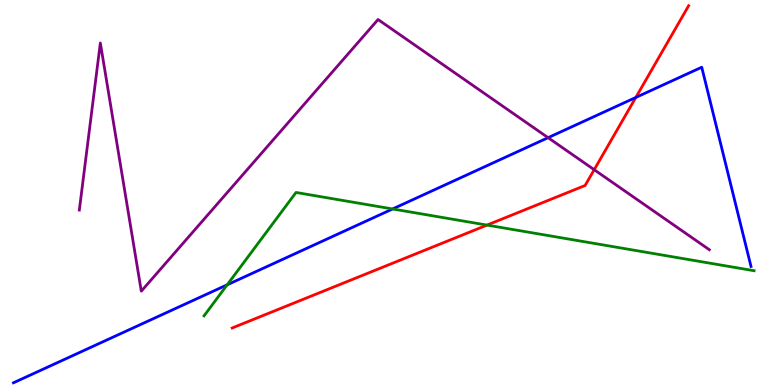[{'lines': ['blue', 'red'], 'intersections': [{'x': 8.2, 'y': 7.47}]}, {'lines': ['green', 'red'], 'intersections': [{'x': 6.28, 'y': 4.15}]}, {'lines': ['purple', 'red'], 'intersections': [{'x': 7.67, 'y': 5.59}]}, {'lines': ['blue', 'green'], 'intersections': [{'x': 2.93, 'y': 2.6}, {'x': 5.07, 'y': 4.57}]}, {'lines': ['blue', 'purple'], 'intersections': [{'x': 7.07, 'y': 6.42}]}, {'lines': ['green', 'purple'], 'intersections': []}]